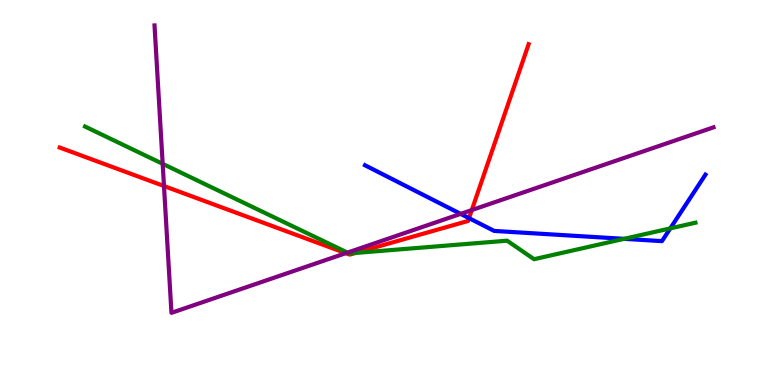[{'lines': ['blue', 'red'], 'intersections': [{'x': 6.05, 'y': 4.33}]}, {'lines': ['green', 'red'], 'intersections': [{'x': 4.59, 'y': 3.43}]}, {'lines': ['purple', 'red'], 'intersections': [{'x': 2.12, 'y': 5.17}, {'x': 4.46, 'y': 3.42}, {'x': 6.09, 'y': 4.54}]}, {'lines': ['blue', 'green'], 'intersections': [{'x': 8.05, 'y': 3.8}, {'x': 8.65, 'y': 4.07}]}, {'lines': ['blue', 'purple'], 'intersections': [{'x': 5.94, 'y': 4.44}]}, {'lines': ['green', 'purple'], 'intersections': [{'x': 2.1, 'y': 5.74}, {'x': 4.48, 'y': 3.44}]}]